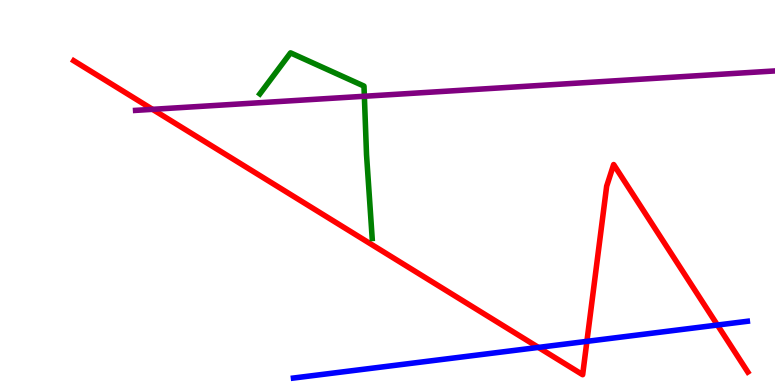[{'lines': ['blue', 'red'], 'intersections': [{'x': 6.95, 'y': 0.976}, {'x': 7.57, 'y': 1.13}, {'x': 9.26, 'y': 1.56}]}, {'lines': ['green', 'red'], 'intersections': []}, {'lines': ['purple', 'red'], 'intersections': [{'x': 1.97, 'y': 7.16}]}, {'lines': ['blue', 'green'], 'intersections': []}, {'lines': ['blue', 'purple'], 'intersections': []}, {'lines': ['green', 'purple'], 'intersections': [{'x': 4.7, 'y': 7.5}]}]